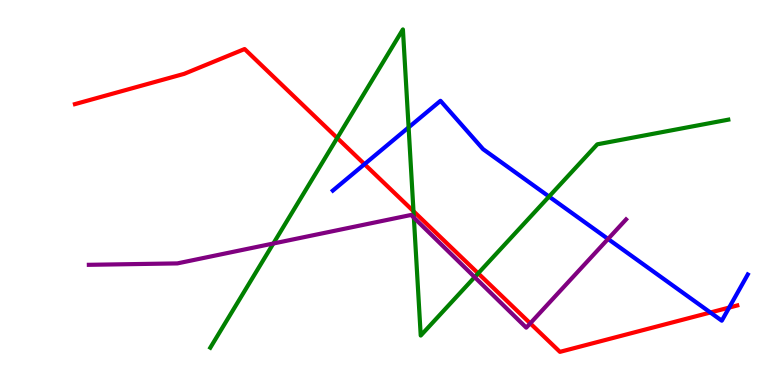[{'lines': ['blue', 'red'], 'intersections': [{'x': 4.7, 'y': 5.74}, {'x': 9.17, 'y': 1.88}, {'x': 9.41, 'y': 2.01}]}, {'lines': ['green', 'red'], 'intersections': [{'x': 4.35, 'y': 6.42}, {'x': 5.34, 'y': 4.51}, {'x': 6.17, 'y': 2.9}]}, {'lines': ['purple', 'red'], 'intersections': [{'x': 6.84, 'y': 1.6}]}, {'lines': ['blue', 'green'], 'intersections': [{'x': 5.27, 'y': 6.69}, {'x': 7.08, 'y': 4.89}]}, {'lines': ['blue', 'purple'], 'intersections': [{'x': 7.85, 'y': 3.79}]}, {'lines': ['green', 'purple'], 'intersections': [{'x': 3.53, 'y': 3.68}, {'x': 5.34, 'y': 4.35}, {'x': 6.12, 'y': 2.8}]}]